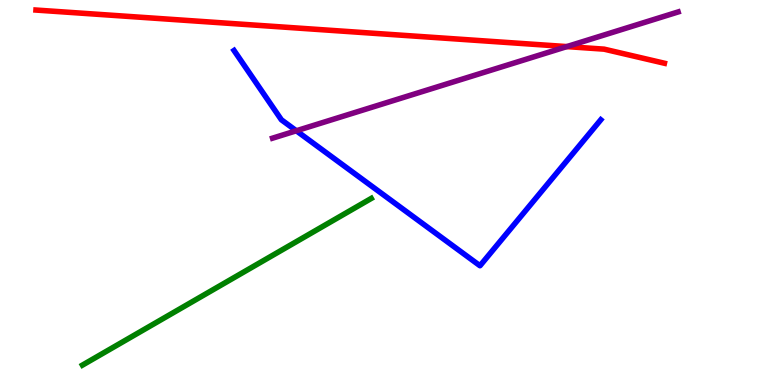[{'lines': ['blue', 'red'], 'intersections': []}, {'lines': ['green', 'red'], 'intersections': []}, {'lines': ['purple', 'red'], 'intersections': [{'x': 7.31, 'y': 8.79}]}, {'lines': ['blue', 'green'], 'intersections': []}, {'lines': ['blue', 'purple'], 'intersections': [{'x': 3.82, 'y': 6.6}]}, {'lines': ['green', 'purple'], 'intersections': []}]